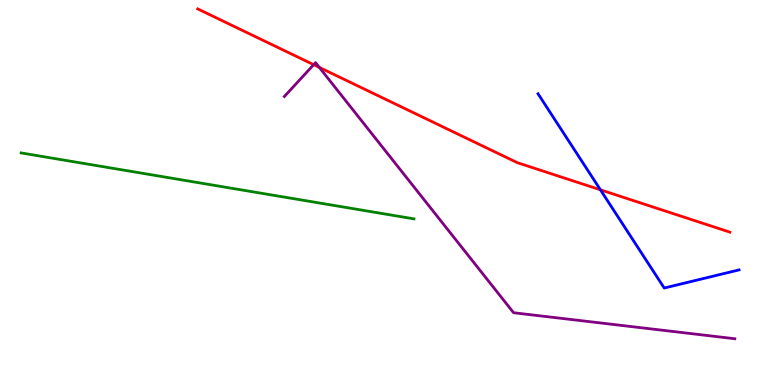[{'lines': ['blue', 'red'], 'intersections': [{'x': 7.75, 'y': 5.07}]}, {'lines': ['green', 'red'], 'intersections': []}, {'lines': ['purple', 'red'], 'intersections': [{'x': 4.05, 'y': 8.32}, {'x': 4.12, 'y': 8.25}]}, {'lines': ['blue', 'green'], 'intersections': []}, {'lines': ['blue', 'purple'], 'intersections': []}, {'lines': ['green', 'purple'], 'intersections': []}]